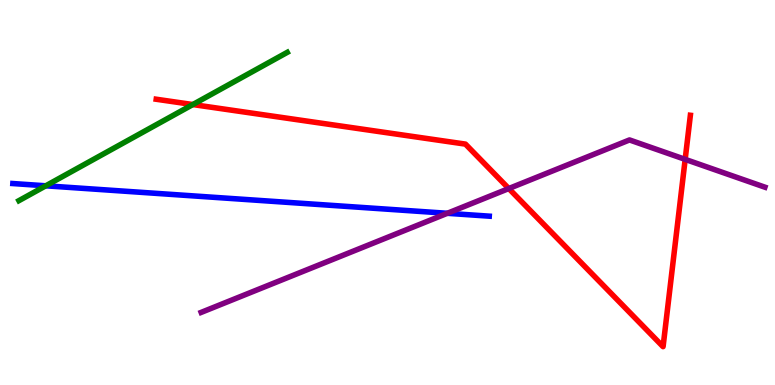[{'lines': ['blue', 'red'], 'intersections': []}, {'lines': ['green', 'red'], 'intersections': [{'x': 2.49, 'y': 7.28}]}, {'lines': ['purple', 'red'], 'intersections': [{'x': 6.57, 'y': 5.1}, {'x': 8.84, 'y': 5.86}]}, {'lines': ['blue', 'green'], 'intersections': [{'x': 0.591, 'y': 5.17}]}, {'lines': ['blue', 'purple'], 'intersections': [{'x': 5.77, 'y': 4.46}]}, {'lines': ['green', 'purple'], 'intersections': []}]